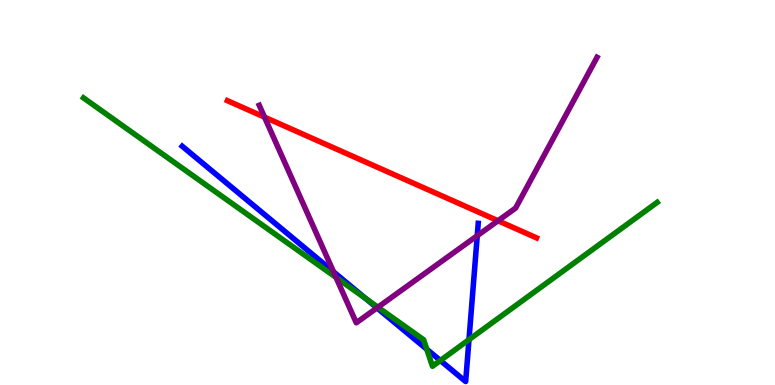[{'lines': ['blue', 'red'], 'intersections': []}, {'lines': ['green', 'red'], 'intersections': []}, {'lines': ['purple', 'red'], 'intersections': [{'x': 3.41, 'y': 6.96}, {'x': 6.43, 'y': 4.27}]}, {'lines': ['blue', 'green'], 'intersections': [{'x': 4.72, 'y': 2.25}, {'x': 5.51, 'y': 0.928}, {'x': 5.68, 'y': 0.636}, {'x': 6.05, 'y': 1.18}]}, {'lines': ['blue', 'purple'], 'intersections': [{'x': 4.3, 'y': 2.94}, {'x': 4.86, 'y': 2.0}, {'x': 6.16, 'y': 3.88}]}, {'lines': ['green', 'purple'], 'intersections': [{'x': 4.34, 'y': 2.79}, {'x': 4.88, 'y': 2.02}]}]